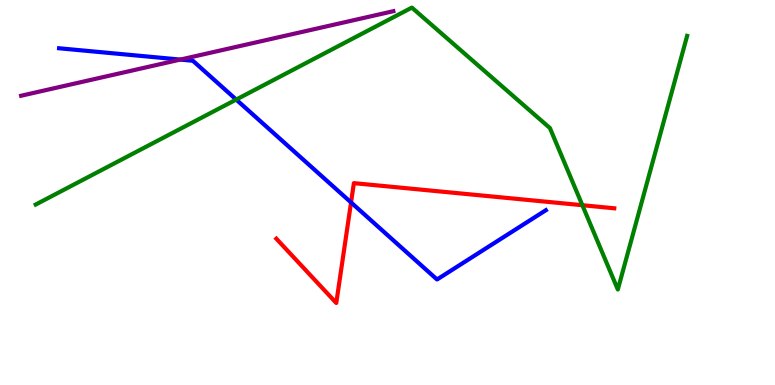[{'lines': ['blue', 'red'], 'intersections': [{'x': 4.53, 'y': 4.74}]}, {'lines': ['green', 'red'], 'intersections': [{'x': 7.51, 'y': 4.67}]}, {'lines': ['purple', 'red'], 'intersections': []}, {'lines': ['blue', 'green'], 'intersections': [{'x': 3.05, 'y': 7.41}]}, {'lines': ['blue', 'purple'], 'intersections': [{'x': 2.33, 'y': 8.45}]}, {'lines': ['green', 'purple'], 'intersections': []}]